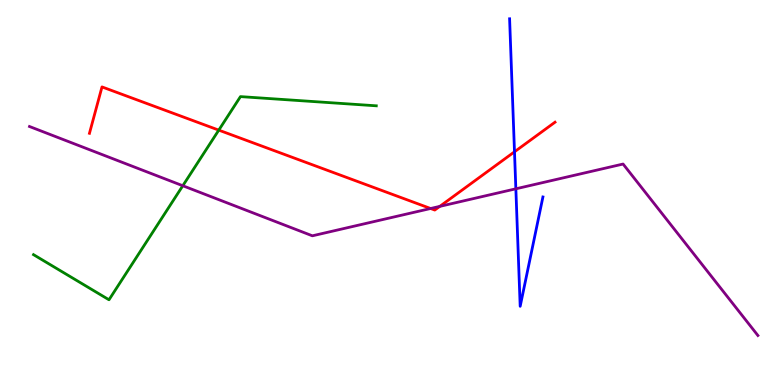[{'lines': ['blue', 'red'], 'intersections': [{'x': 6.64, 'y': 6.06}]}, {'lines': ['green', 'red'], 'intersections': [{'x': 2.82, 'y': 6.62}]}, {'lines': ['purple', 'red'], 'intersections': [{'x': 5.56, 'y': 4.58}, {'x': 5.67, 'y': 4.64}]}, {'lines': ['blue', 'green'], 'intersections': []}, {'lines': ['blue', 'purple'], 'intersections': [{'x': 6.66, 'y': 5.1}]}, {'lines': ['green', 'purple'], 'intersections': [{'x': 2.36, 'y': 5.18}]}]